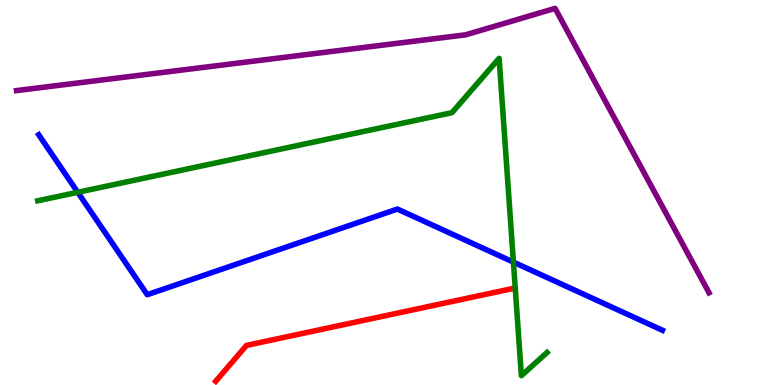[{'lines': ['blue', 'red'], 'intersections': []}, {'lines': ['green', 'red'], 'intersections': []}, {'lines': ['purple', 'red'], 'intersections': []}, {'lines': ['blue', 'green'], 'intersections': [{'x': 1.0, 'y': 5.01}, {'x': 6.62, 'y': 3.19}]}, {'lines': ['blue', 'purple'], 'intersections': []}, {'lines': ['green', 'purple'], 'intersections': []}]